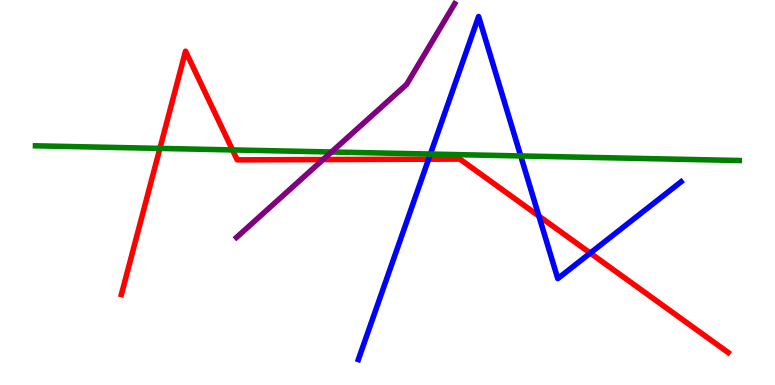[{'lines': ['blue', 'red'], 'intersections': [{'x': 5.53, 'y': 5.87}, {'x': 6.95, 'y': 4.39}, {'x': 7.62, 'y': 3.43}]}, {'lines': ['green', 'red'], 'intersections': [{'x': 2.06, 'y': 6.15}, {'x': 3.0, 'y': 6.11}]}, {'lines': ['purple', 'red'], 'intersections': [{'x': 4.17, 'y': 5.86}]}, {'lines': ['blue', 'green'], 'intersections': [{'x': 5.55, 'y': 6.0}, {'x': 6.72, 'y': 5.95}]}, {'lines': ['blue', 'purple'], 'intersections': []}, {'lines': ['green', 'purple'], 'intersections': [{'x': 4.28, 'y': 6.05}]}]